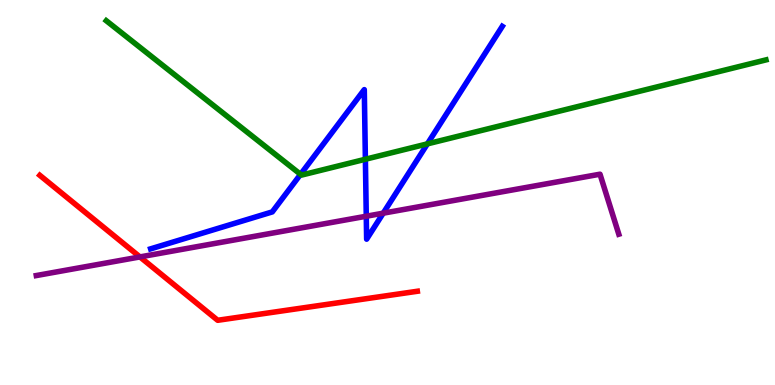[{'lines': ['blue', 'red'], 'intersections': []}, {'lines': ['green', 'red'], 'intersections': []}, {'lines': ['purple', 'red'], 'intersections': [{'x': 1.81, 'y': 3.33}]}, {'lines': ['blue', 'green'], 'intersections': [{'x': 3.88, 'y': 5.47}, {'x': 4.71, 'y': 5.86}, {'x': 5.51, 'y': 6.26}]}, {'lines': ['blue', 'purple'], 'intersections': [{'x': 4.73, 'y': 4.38}, {'x': 4.94, 'y': 4.46}]}, {'lines': ['green', 'purple'], 'intersections': []}]